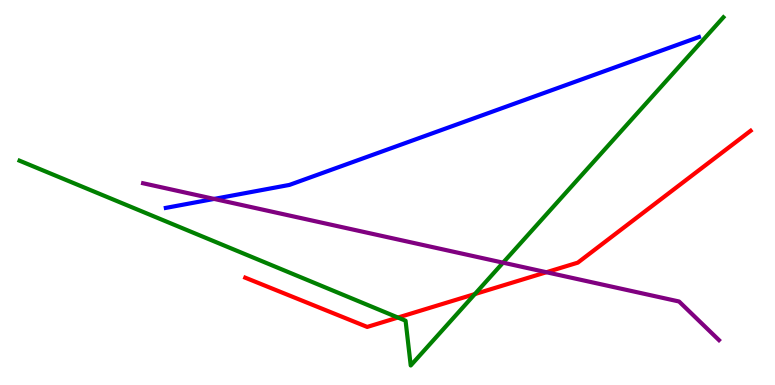[{'lines': ['blue', 'red'], 'intersections': []}, {'lines': ['green', 'red'], 'intersections': [{'x': 5.13, 'y': 1.75}, {'x': 6.13, 'y': 2.36}]}, {'lines': ['purple', 'red'], 'intersections': [{'x': 7.05, 'y': 2.93}]}, {'lines': ['blue', 'green'], 'intersections': []}, {'lines': ['blue', 'purple'], 'intersections': [{'x': 2.76, 'y': 4.83}]}, {'lines': ['green', 'purple'], 'intersections': [{'x': 6.49, 'y': 3.18}]}]